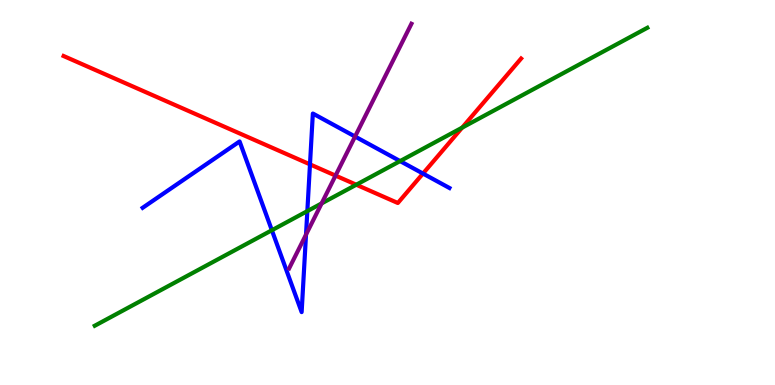[{'lines': ['blue', 'red'], 'intersections': [{'x': 4.0, 'y': 5.73}, {'x': 5.46, 'y': 5.49}]}, {'lines': ['green', 'red'], 'intersections': [{'x': 4.6, 'y': 5.2}, {'x': 5.96, 'y': 6.68}]}, {'lines': ['purple', 'red'], 'intersections': [{'x': 4.33, 'y': 5.44}]}, {'lines': ['blue', 'green'], 'intersections': [{'x': 3.51, 'y': 4.02}, {'x': 3.97, 'y': 4.52}, {'x': 5.16, 'y': 5.82}]}, {'lines': ['blue', 'purple'], 'intersections': [{'x': 3.95, 'y': 3.91}, {'x': 4.58, 'y': 6.45}]}, {'lines': ['green', 'purple'], 'intersections': [{'x': 4.15, 'y': 4.72}]}]